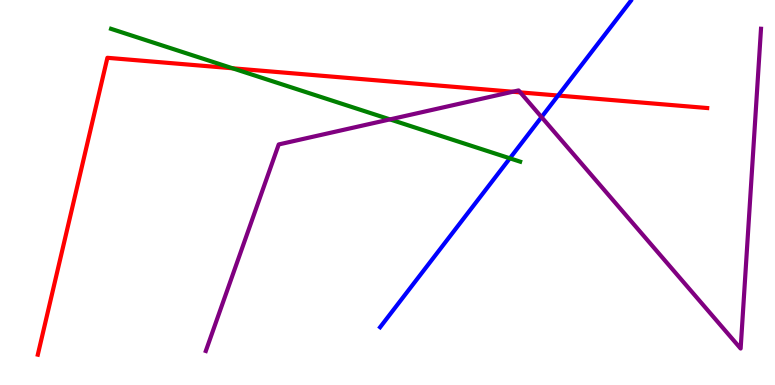[{'lines': ['blue', 'red'], 'intersections': [{'x': 7.2, 'y': 7.52}]}, {'lines': ['green', 'red'], 'intersections': [{'x': 3.0, 'y': 8.23}]}, {'lines': ['purple', 'red'], 'intersections': [{'x': 6.62, 'y': 7.62}, {'x': 6.71, 'y': 7.6}]}, {'lines': ['blue', 'green'], 'intersections': [{'x': 6.58, 'y': 5.89}]}, {'lines': ['blue', 'purple'], 'intersections': [{'x': 6.99, 'y': 6.96}]}, {'lines': ['green', 'purple'], 'intersections': [{'x': 5.03, 'y': 6.9}]}]